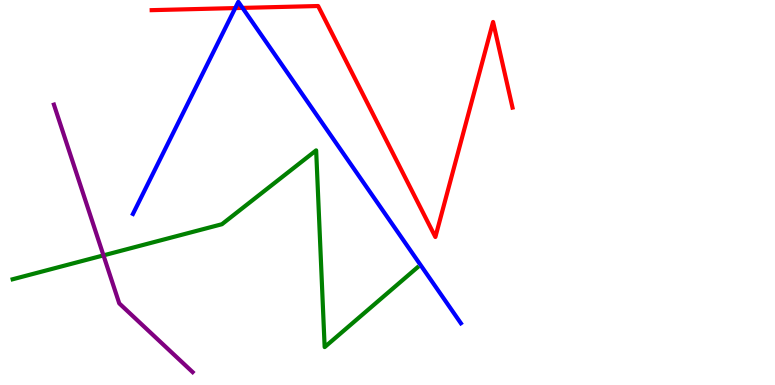[{'lines': ['blue', 'red'], 'intersections': [{'x': 3.04, 'y': 9.79}, {'x': 3.13, 'y': 9.79}]}, {'lines': ['green', 'red'], 'intersections': []}, {'lines': ['purple', 'red'], 'intersections': []}, {'lines': ['blue', 'green'], 'intersections': []}, {'lines': ['blue', 'purple'], 'intersections': []}, {'lines': ['green', 'purple'], 'intersections': [{'x': 1.34, 'y': 3.37}]}]